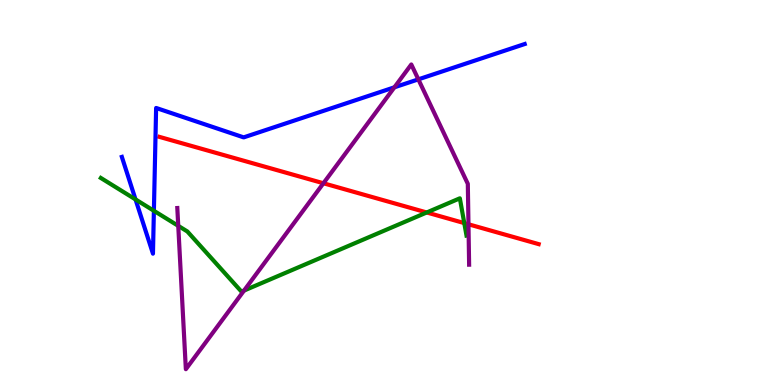[{'lines': ['blue', 'red'], 'intersections': []}, {'lines': ['green', 'red'], 'intersections': [{'x': 5.51, 'y': 4.48}, {'x': 5.99, 'y': 4.21}]}, {'lines': ['purple', 'red'], 'intersections': [{'x': 4.17, 'y': 5.24}, {'x': 6.04, 'y': 4.17}]}, {'lines': ['blue', 'green'], 'intersections': [{'x': 1.75, 'y': 4.82}, {'x': 1.99, 'y': 4.53}]}, {'lines': ['blue', 'purple'], 'intersections': [{'x': 5.09, 'y': 7.73}, {'x': 5.4, 'y': 7.94}]}, {'lines': ['green', 'purple'], 'intersections': [{'x': 2.3, 'y': 4.13}, {'x': 3.15, 'y': 2.45}]}]